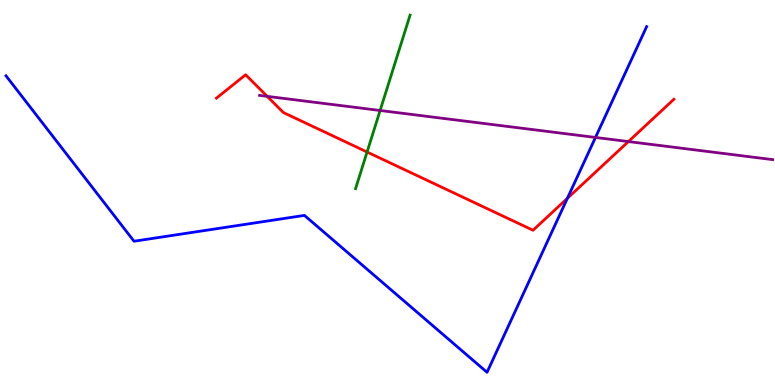[{'lines': ['blue', 'red'], 'intersections': [{'x': 7.32, 'y': 4.85}]}, {'lines': ['green', 'red'], 'intersections': [{'x': 4.74, 'y': 6.05}]}, {'lines': ['purple', 'red'], 'intersections': [{'x': 3.45, 'y': 7.5}, {'x': 8.11, 'y': 6.32}]}, {'lines': ['blue', 'green'], 'intersections': []}, {'lines': ['blue', 'purple'], 'intersections': [{'x': 7.68, 'y': 6.43}]}, {'lines': ['green', 'purple'], 'intersections': [{'x': 4.9, 'y': 7.13}]}]